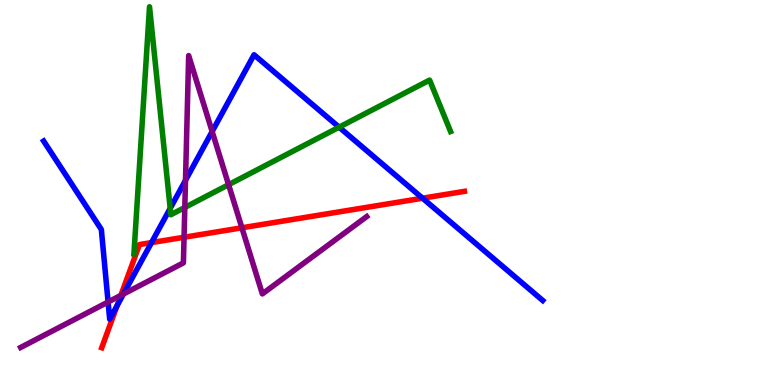[{'lines': ['blue', 'red'], 'intersections': [{'x': 1.51, 'y': 2.07}, {'x': 1.95, 'y': 3.7}, {'x': 5.45, 'y': 4.85}]}, {'lines': ['green', 'red'], 'intersections': []}, {'lines': ['purple', 'red'], 'intersections': [{'x': 1.56, 'y': 2.33}, {'x': 2.37, 'y': 3.84}, {'x': 3.12, 'y': 4.08}]}, {'lines': ['blue', 'green'], 'intersections': [{'x': 2.2, 'y': 4.59}, {'x': 4.38, 'y': 6.7}]}, {'lines': ['blue', 'purple'], 'intersections': [{'x': 1.39, 'y': 2.16}, {'x': 1.59, 'y': 2.36}, {'x': 2.39, 'y': 5.32}, {'x': 2.74, 'y': 6.58}]}, {'lines': ['green', 'purple'], 'intersections': [{'x': 2.38, 'y': 4.61}, {'x': 2.95, 'y': 5.2}]}]